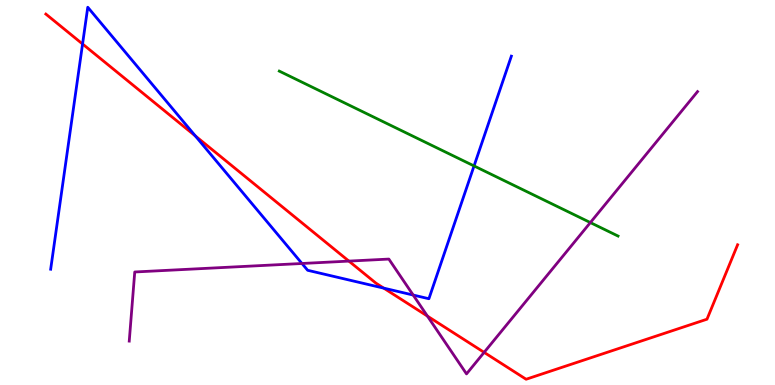[{'lines': ['blue', 'red'], 'intersections': [{'x': 1.07, 'y': 8.86}, {'x': 2.52, 'y': 6.47}, {'x': 4.95, 'y': 2.52}]}, {'lines': ['green', 'red'], 'intersections': []}, {'lines': ['purple', 'red'], 'intersections': [{'x': 4.5, 'y': 3.22}, {'x': 5.52, 'y': 1.79}, {'x': 6.25, 'y': 0.847}]}, {'lines': ['blue', 'green'], 'intersections': [{'x': 6.12, 'y': 5.69}]}, {'lines': ['blue', 'purple'], 'intersections': [{'x': 3.9, 'y': 3.16}, {'x': 5.33, 'y': 2.34}]}, {'lines': ['green', 'purple'], 'intersections': [{'x': 7.62, 'y': 4.22}]}]